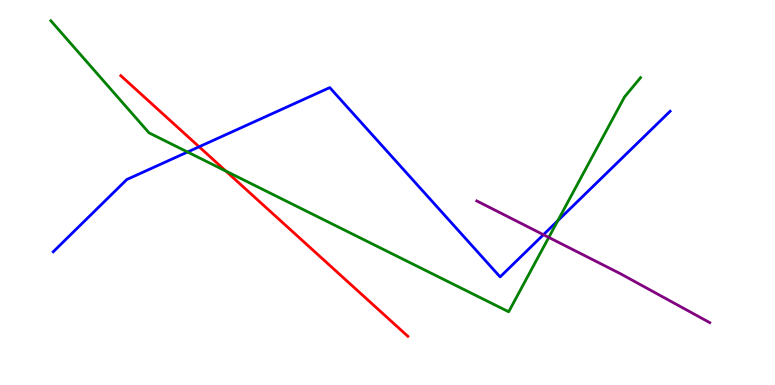[{'lines': ['blue', 'red'], 'intersections': [{'x': 2.57, 'y': 6.19}]}, {'lines': ['green', 'red'], 'intersections': [{'x': 2.91, 'y': 5.56}]}, {'lines': ['purple', 'red'], 'intersections': []}, {'lines': ['blue', 'green'], 'intersections': [{'x': 2.42, 'y': 6.05}, {'x': 7.2, 'y': 4.27}]}, {'lines': ['blue', 'purple'], 'intersections': [{'x': 7.01, 'y': 3.9}]}, {'lines': ['green', 'purple'], 'intersections': [{'x': 7.08, 'y': 3.83}]}]